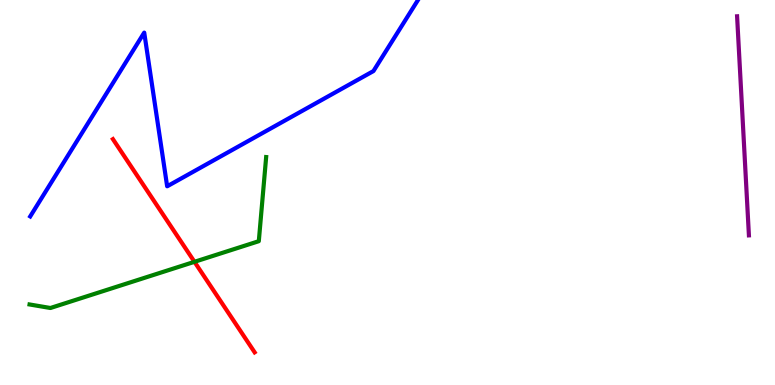[{'lines': ['blue', 'red'], 'intersections': []}, {'lines': ['green', 'red'], 'intersections': [{'x': 2.51, 'y': 3.2}]}, {'lines': ['purple', 'red'], 'intersections': []}, {'lines': ['blue', 'green'], 'intersections': []}, {'lines': ['blue', 'purple'], 'intersections': []}, {'lines': ['green', 'purple'], 'intersections': []}]